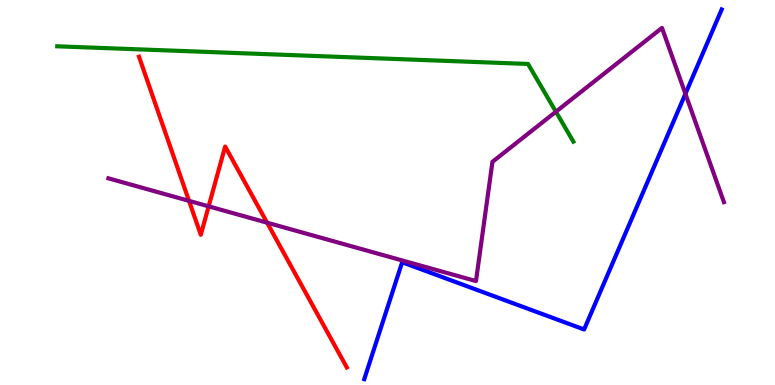[{'lines': ['blue', 'red'], 'intersections': []}, {'lines': ['green', 'red'], 'intersections': []}, {'lines': ['purple', 'red'], 'intersections': [{'x': 2.44, 'y': 4.78}, {'x': 2.69, 'y': 4.64}, {'x': 3.45, 'y': 4.22}]}, {'lines': ['blue', 'green'], 'intersections': []}, {'lines': ['blue', 'purple'], 'intersections': [{'x': 8.84, 'y': 7.56}]}, {'lines': ['green', 'purple'], 'intersections': [{'x': 7.17, 'y': 7.1}]}]